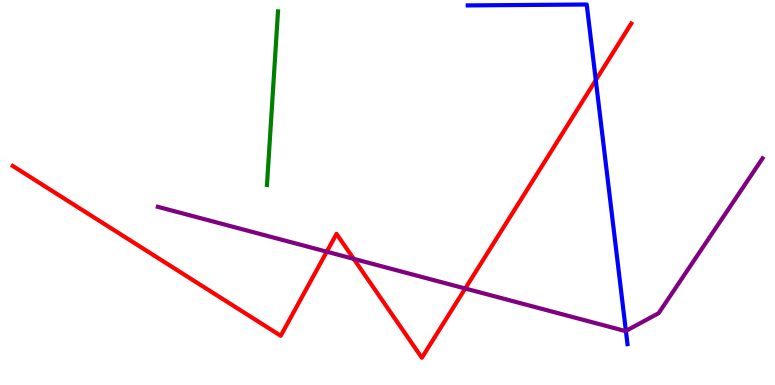[{'lines': ['blue', 'red'], 'intersections': [{'x': 7.69, 'y': 7.92}]}, {'lines': ['green', 'red'], 'intersections': []}, {'lines': ['purple', 'red'], 'intersections': [{'x': 4.22, 'y': 3.46}, {'x': 4.56, 'y': 3.28}, {'x': 6.0, 'y': 2.51}]}, {'lines': ['blue', 'green'], 'intersections': []}, {'lines': ['blue', 'purple'], 'intersections': [{'x': 8.08, 'y': 1.4}]}, {'lines': ['green', 'purple'], 'intersections': []}]